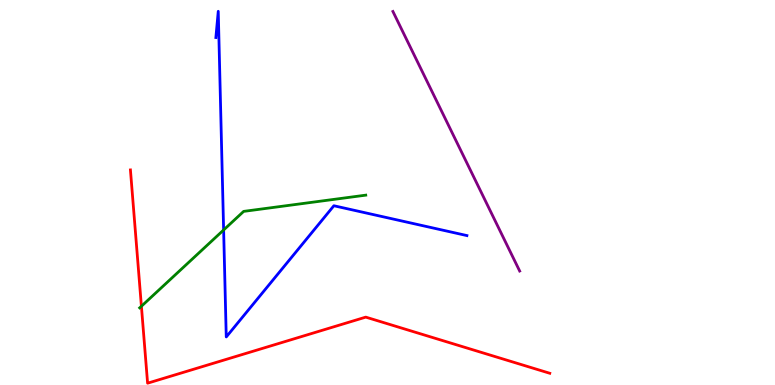[{'lines': ['blue', 'red'], 'intersections': []}, {'lines': ['green', 'red'], 'intersections': [{'x': 1.82, 'y': 2.05}]}, {'lines': ['purple', 'red'], 'intersections': []}, {'lines': ['blue', 'green'], 'intersections': [{'x': 2.89, 'y': 4.03}]}, {'lines': ['blue', 'purple'], 'intersections': []}, {'lines': ['green', 'purple'], 'intersections': []}]